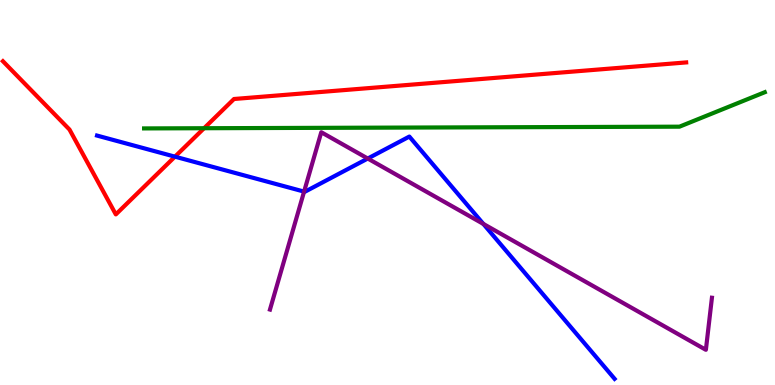[{'lines': ['blue', 'red'], 'intersections': [{'x': 2.26, 'y': 5.93}]}, {'lines': ['green', 'red'], 'intersections': [{'x': 2.63, 'y': 6.67}]}, {'lines': ['purple', 'red'], 'intersections': []}, {'lines': ['blue', 'green'], 'intersections': []}, {'lines': ['blue', 'purple'], 'intersections': [{'x': 3.92, 'y': 5.02}, {'x': 4.75, 'y': 5.88}, {'x': 6.24, 'y': 4.18}]}, {'lines': ['green', 'purple'], 'intersections': []}]